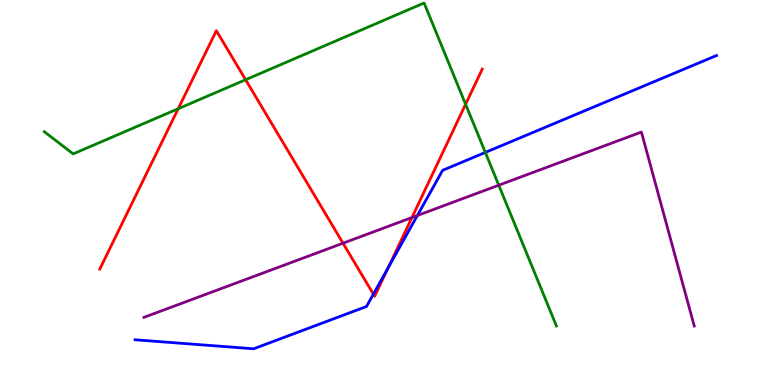[{'lines': ['blue', 'red'], 'intersections': [{'x': 4.82, 'y': 2.36}, {'x': 5.01, 'y': 3.05}]}, {'lines': ['green', 'red'], 'intersections': [{'x': 2.3, 'y': 7.18}, {'x': 3.17, 'y': 7.93}, {'x': 6.01, 'y': 7.29}]}, {'lines': ['purple', 'red'], 'intersections': [{'x': 4.43, 'y': 3.68}, {'x': 5.32, 'y': 4.35}]}, {'lines': ['blue', 'green'], 'intersections': [{'x': 6.26, 'y': 6.04}]}, {'lines': ['blue', 'purple'], 'intersections': [{'x': 5.39, 'y': 4.4}]}, {'lines': ['green', 'purple'], 'intersections': [{'x': 6.44, 'y': 5.19}]}]